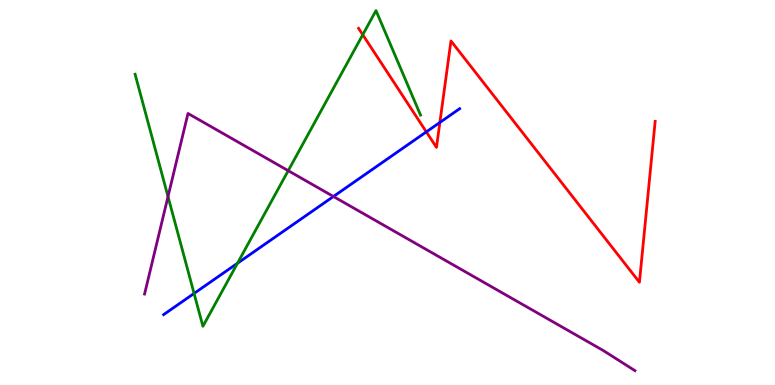[{'lines': ['blue', 'red'], 'intersections': [{'x': 5.5, 'y': 6.57}, {'x': 5.68, 'y': 6.82}]}, {'lines': ['green', 'red'], 'intersections': [{'x': 4.68, 'y': 9.1}]}, {'lines': ['purple', 'red'], 'intersections': []}, {'lines': ['blue', 'green'], 'intersections': [{'x': 2.5, 'y': 2.38}, {'x': 3.06, 'y': 3.16}]}, {'lines': ['blue', 'purple'], 'intersections': [{'x': 4.3, 'y': 4.9}]}, {'lines': ['green', 'purple'], 'intersections': [{'x': 2.17, 'y': 4.89}, {'x': 3.72, 'y': 5.57}]}]